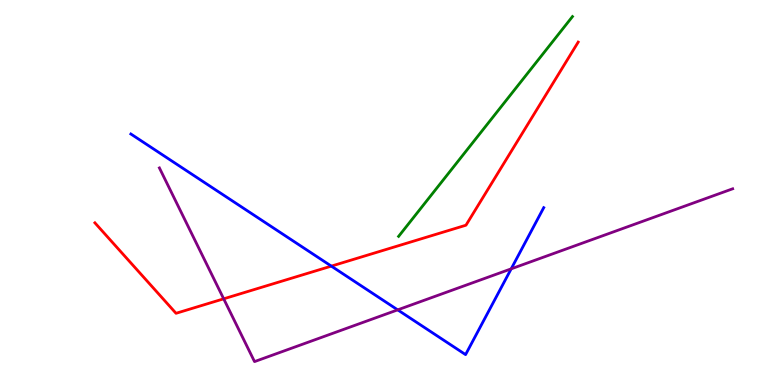[{'lines': ['blue', 'red'], 'intersections': [{'x': 4.28, 'y': 3.09}]}, {'lines': ['green', 'red'], 'intersections': []}, {'lines': ['purple', 'red'], 'intersections': [{'x': 2.89, 'y': 2.24}]}, {'lines': ['blue', 'green'], 'intersections': []}, {'lines': ['blue', 'purple'], 'intersections': [{'x': 5.13, 'y': 1.95}, {'x': 6.6, 'y': 3.02}]}, {'lines': ['green', 'purple'], 'intersections': []}]